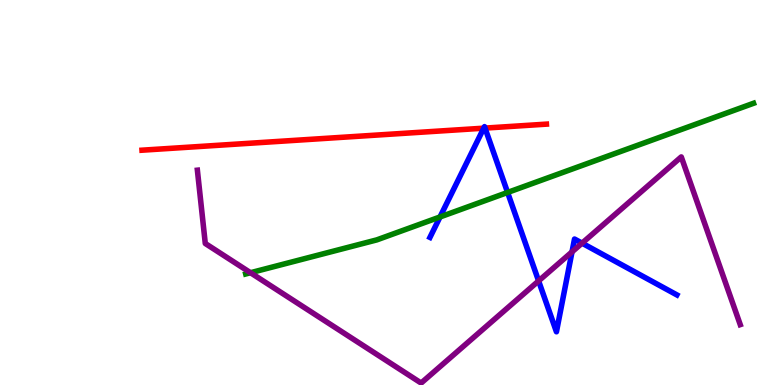[{'lines': ['blue', 'red'], 'intersections': [{'x': 6.24, 'y': 6.67}, {'x': 6.26, 'y': 6.67}]}, {'lines': ['green', 'red'], 'intersections': []}, {'lines': ['purple', 'red'], 'intersections': []}, {'lines': ['blue', 'green'], 'intersections': [{'x': 5.68, 'y': 4.36}, {'x': 6.55, 'y': 5.0}]}, {'lines': ['blue', 'purple'], 'intersections': [{'x': 6.95, 'y': 2.7}, {'x': 7.38, 'y': 3.46}, {'x': 7.51, 'y': 3.68}]}, {'lines': ['green', 'purple'], 'intersections': [{'x': 3.23, 'y': 2.92}]}]